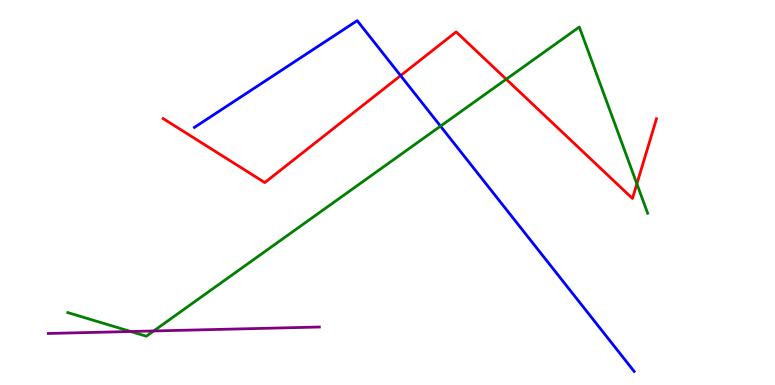[{'lines': ['blue', 'red'], 'intersections': [{'x': 5.17, 'y': 8.04}]}, {'lines': ['green', 'red'], 'intersections': [{'x': 6.53, 'y': 7.94}, {'x': 8.22, 'y': 5.23}]}, {'lines': ['purple', 'red'], 'intersections': []}, {'lines': ['blue', 'green'], 'intersections': [{'x': 5.68, 'y': 6.72}]}, {'lines': ['blue', 'purple'], 'intersections': []}, {'lines': ['green', 'purple'], 'intersections': [{'x': 1.69, 'y': 1.39}, {'x': 1.98, 'y': 1.4}]}]